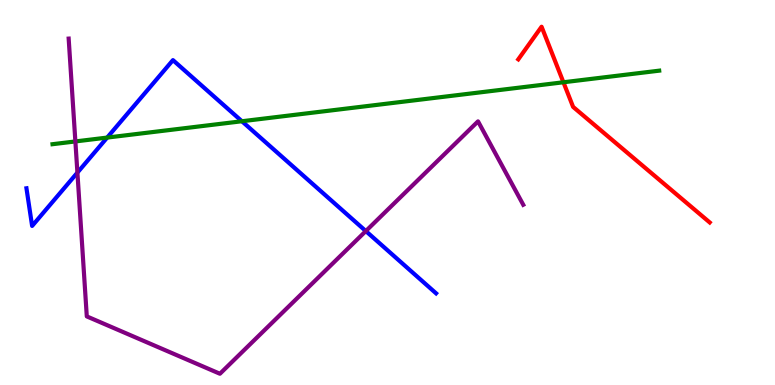[{'lines': ['blue', 'red'], 'intersections': []}, {'lines': ['green', 'red'], 'intersections': [{'x': 7.27, 'y': 7.86}]}, {'lines': ['purple', 'red'], 'intersections': []}, {'lines': ['blue', 'green'], 'intersections': [{'x': 1.38, 'y': 6.43}, {'x': 3.12, 'y': 6.85}]}, {'lines': ['blue', 'purple'], 'intersections': [{'x': 0.999, 'y': 5.52}, {'x': 4.72, 'y': 4.0}]}, {'lines': ['green', 'purple'], 'intersections': [{'x': 0.973, 'y': 6.33}]}]